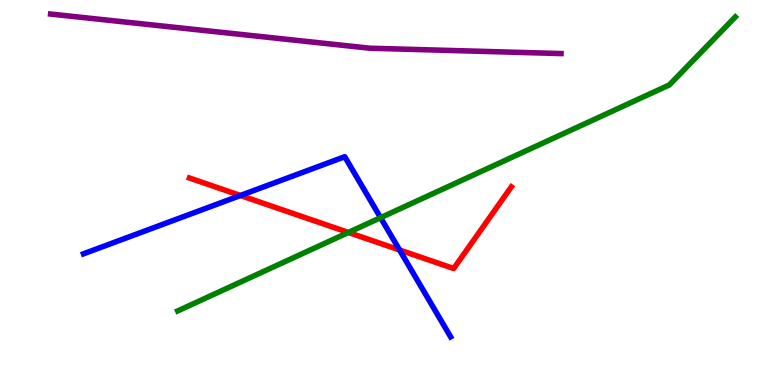[{'lines': ['blue', 'red'], 'intersections': [{'x': 3.1, 'y': 4.92}, {'x': 5.16, 'y': 3.51}]}, {'lines': ['green', 'red'], 'intersections': [{'x': 4.5, 'y': 3.96}]}, {'lines': ['purple', 'red'], 'intersections': []}, {'lines': ['blue', 'green'], 'intersections': [{'x': 4.91, 'y': 4.35}]}, {'lines': ['blue', 'purple'], 'intersections': []}, {'lines': ['green', 'purple'], 'intersections': []}]